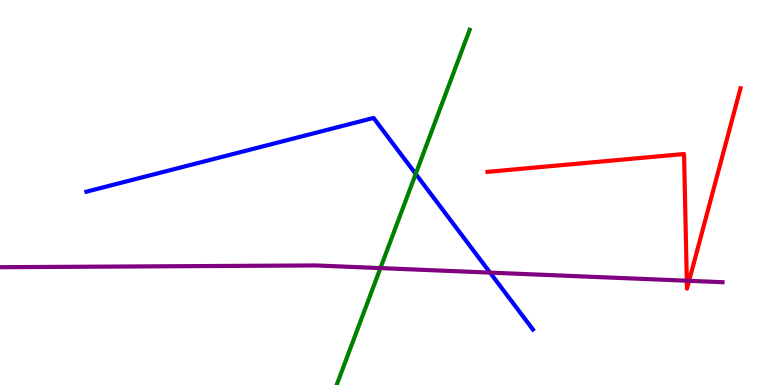[{'lines': ['blue', 'red'], 'intersections': []}, {'lines': ['green', 'red'], 'intersections': []}, {'lines': ['purple', 'red'], 'intersections': [{'x': 8.86, 'y': 2.71}, {'x': 8.89, 'y': 2.71}]}, {'lines': ['blue', 'green'], 'intersections': [{'x': 5.36, 'y': 5.48}]}, {'lines': ['blue', 'purple'], 'intersections': [{'x': 6.32, 'y': 2.92}]}, {'lines': ['green', 'purple'], 'intersections': [{'x': 4.91, 'y': 3.04}]}]